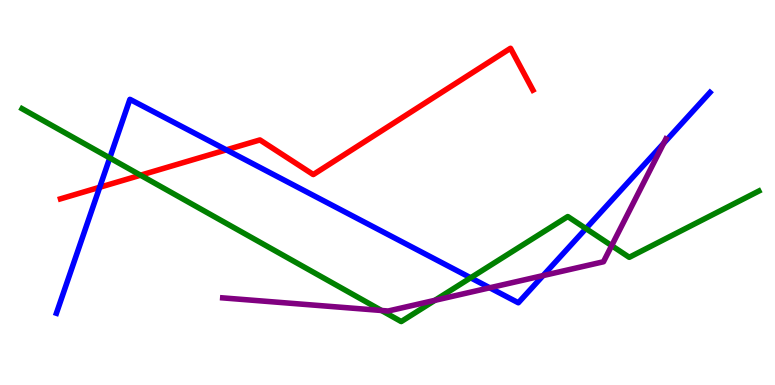[{'lines': ['blue', 'red'], 'intersections': [{'x': 1.29, 'y': 5.14}, {'x': 2.92, 'y': 6.11}]}, {'lines': ['green', 'red'], 'intersections': [{'x': 1.81, 'y': 5.45}]}, {'lines': ['purple', 'red'], 'intersections': []}, {'lines': ['blue', 'green'], 'intersections': [{'x': 1.42, 'y': 5.9}, {'x': 6.07, 'y': 2.78}, {'x': 7.56, 'y': 4.06}]}, {'lines': ['blue', 'purple'], 'intersections': [{'x': 6.32, 'y': 2.53}, {'x': 7.01, 'y': 2.84}, {'x': 8.56, 'y': 6.28}]}, {'lines': ['green', 'purple'], 'intersections': [{'x': 4.92, 'y': 1.94}, {'x': 5.61, 'y': 2.2}, {'x': 7.89, 'y': 3.62}]}]